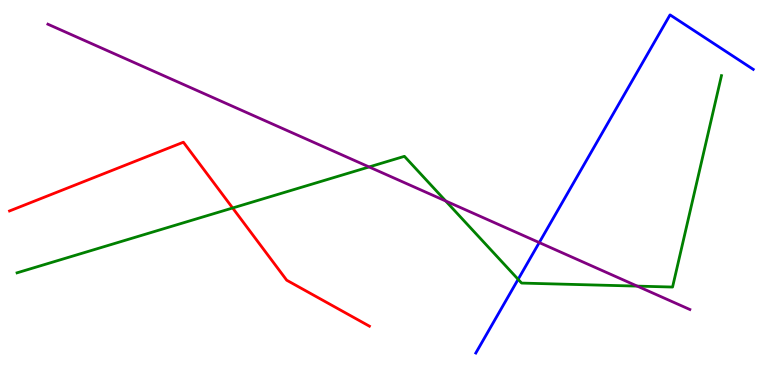[{'lines': ['blue', 'red'], 'intersections': []}, {'lines': ['green', 'red'], 'intersections': [{'x': 3.0, 'y': 4.6}]}, {'lines': ['purple', 'red'], 'intersections': []}, {'lines': ['blue', 'green'], 'intersections': [{'x': 6.69, 'y': 2.74}]}, {'lines': ['blue', 'purple'], 'intersections': [{'x': 6.96, 'y': 3.7}]}, {'lines': ['green', 'purple'], 'intersections': [{'x': 4.76, 'y': 5.66}, {'x': 5.75, 'y': 4.78}, {'x': 8.22, 'y': 2.57}]}]